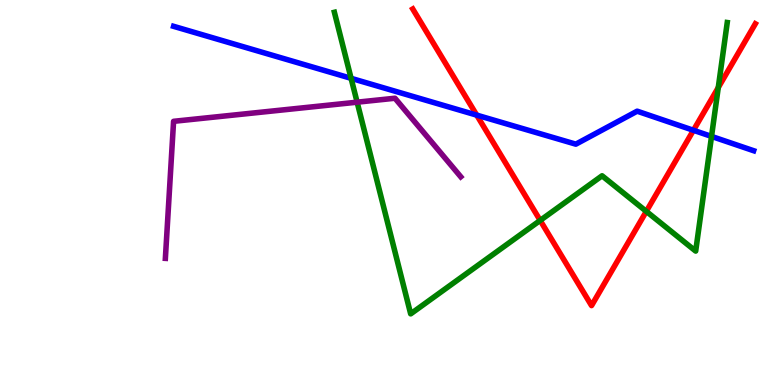[{'lines': ['blue', 'red'], 'intersections': [{'x': 6.15, 'y': 7.01}, {'x': 8.95, 'y': 6.62}]}, {'lines': ['green', 'red'], 'intersections': [{'x': 6.97, 'y': 4.27}, {'x': 8.34, 'y': 4.51}, {'x': 9.27, 'y': 7.73}]}, {'lines': ['purple', 'red'], 'intersections': []}, {'lines': ['blue', 'green'], 'intersections': [{'x': 4.53, 'y': 7.97}, {'x': 9.18, 'y': 6.46}]}, {'lines': ['blue', 'purple'], 'intersections': []}, {'lines': ['green', 'purple'], 'intersections': [{'x': 4.61, 'y': 7.35}]}]